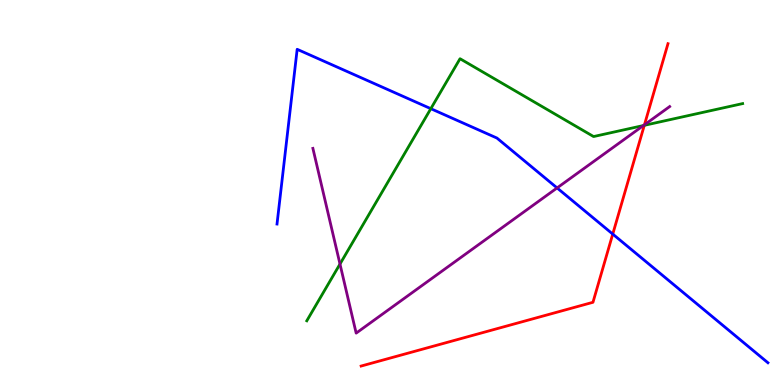[{'lines': ['blue', 'red'], 'intersections': [{'x': 7.91, 'y': 3.92}]}, {'lines': ['green', 'red'], 'intersections': [{'x': 8.31, 'y': 6.74}]}, {'lines': ['purple', 'red'], 'intersections': [{'x': 8.32, 'y': 6.76}]}, {'lines': ['blue', 'green'], 'intersections': [{'x': 5.56, 'y': 7.18}]}, {'lines': ['blue', 'purple'], 'intersections': [{'x': 7.19, 'y': 5.12}]}, {'lines': ['green', 'purple'], 'intersections': [{'x': 4.39, 'y': 3.14}, {'x': 8.3, 'y': 6.74}]}]